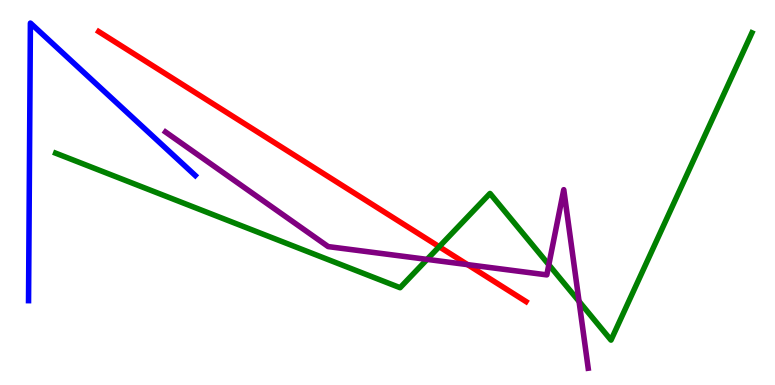[{'lines': ['blue', 'red'], 'intersections': []}, {'lines': ['green', 'red'], 'intersections': [{'x': 5.67, 'y': 3.59}]}, {'lines': ['purple', 'red'], 'intersections': [{'x': 6.03, 'y': 3.13}]}, {'lines': ['blue', 'green'], 'intersections': []}, {'lines': ['blue', 'purple'], 'intersections': []}, {'lines': ['green', 'purple'], 'intersections': [{'x': 5.51, 'y': 3.26}, {'x': 7.08, 'y': 3.12}, {'x': 7.47, 'y': 2.17}]}]